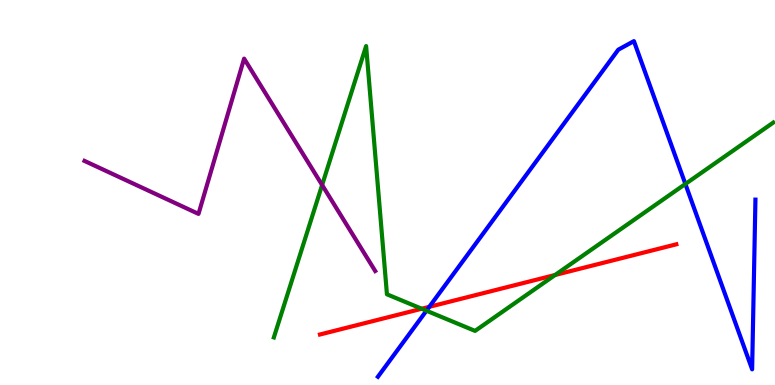[{'lines': ['blue', 'red'], 'intersections': [{'x': 5.54, 'y': 2.03}]}, {'lines': ['green', 'red'], 'intersections': [{'x': 5.44, 'y': 1.98}, {'x': 7.16, 'y': 2.86}]}, {'lines': ['purple', 'red'], 'intersections': []}, {'lines': ['blue', 'green'], 'intersections': [{'x': 5.5, 'y': 1.93}, {'x': 8.84, 'y': 5.22}]}, {'lines': ['blue', 'purple'], 'intersections': []}, {'lines': ['green', 'purple'], 'intersections': [{'x': 4.16, 'y': 5.19}]}]